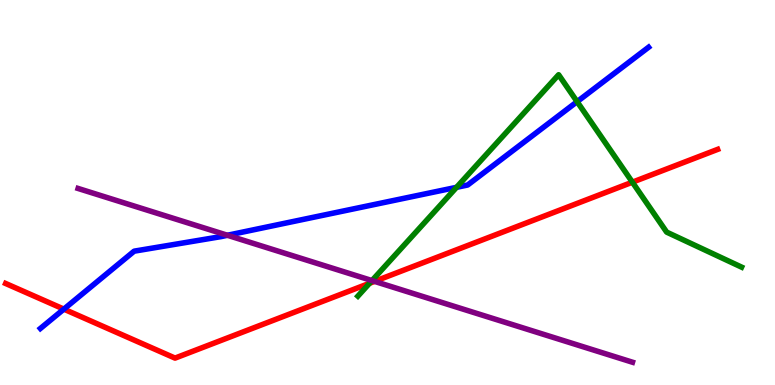[{'lines': ['blue', 'red'], 'intersections': [{'x': 0.824, 'y': 1.97}]}, {'lines': ['green', 'red'], 'intersections': [{'x': 4.77, 'y': 2.64}, {'x': 8.16, 'y': 5.27}]}, {'lines': ['purple', 'red'], 'intersections': [{'x': 4.83, 'y': 2.69}]}, {'lines': ['blue', 'green'], 'intersections': [{'x': 5.89, 'y': 5.13}, {'x': 7.45, 'y': 7.36}]}, {'lines': ['blue', 'purple'], 'intersections': [{'x': 2.93, 'y': 3.89}]}, {'lines': ['green', 'purple'], 'intersections': [{'x': 4.8, 'y': 2.71}]}]